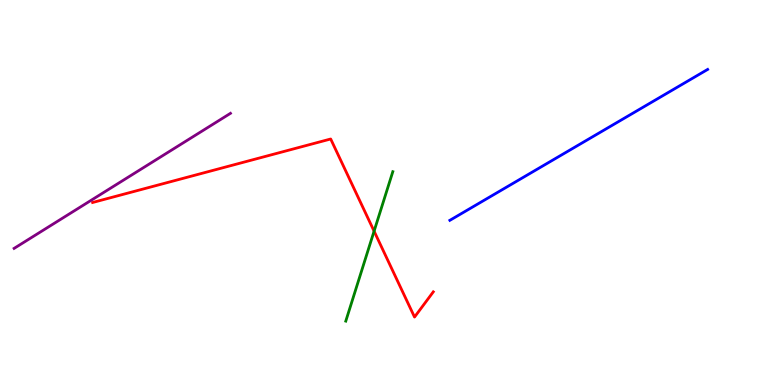[{'lines': ['blue', 'red'], 'intersections': []}, {'lines': ['green', 'red'], 'intersections': [{'x': 4.83, 'y': 4.0}]}, {'lines': ['purple', 'red'], 'intersections': []}, {'lines': ['blue', 'green'], 'intersections': []}, {'lines': ['blue', 'purple'], 'intersections': []}, {'lines': ['green', 'purple'], 'intersections': []}]